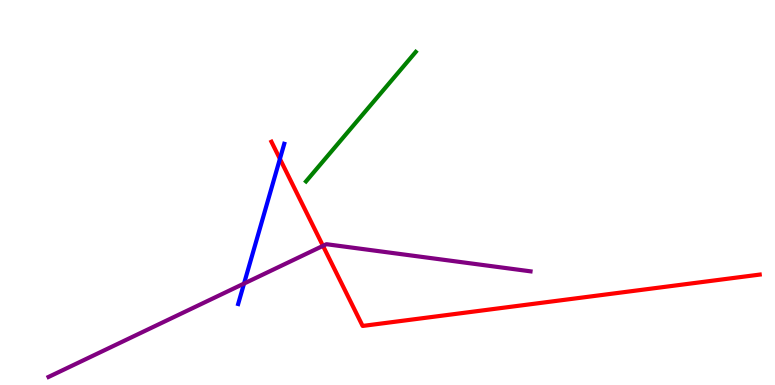[{'lines': ['blue', 'red'], 'intersections': [{'x': 3.61, 'y': 5.87}]}, {'lines': ['green', 'red'], 'intersections': []}, {'lines': ['purple', 'red'], 'intersections': [{'x': 4.17, 'y': 3.61}]}, {'lines': ['blue', 'green'], 'intersections': []}, {'lines': ['blue', 'purple'], 'intersections': [{'x': 3.15, 'y': 2.63}]}, {'lines': ['green', 'purple'], 'intersections': []}]